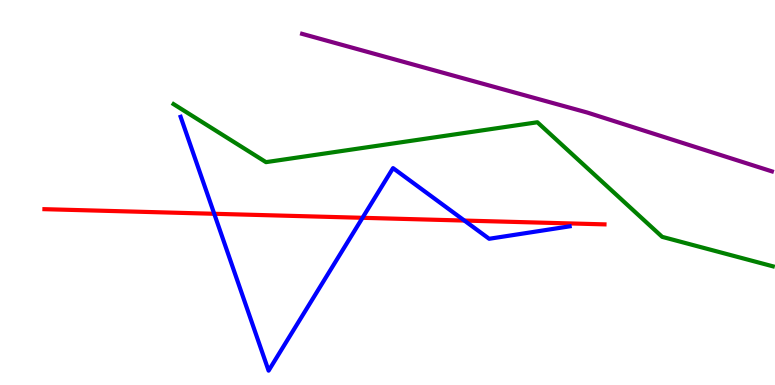[{'lines': ['blue', 'red'], 'intersections': [{'x': 2.76, 'y': 4.45}, {'x': 4.68, 'y': 4.34}, {'x': 5.99, 'y': 4.27}]}, {'lines': ['green', 'red'], 'intersections': []}, {'lines': ['purple', 'red'], 'intersections': []}, {'lines': ['blue', 'green'], 'intersections': []}, {'lines': ['blue', 'purple'], 'intersections': []}, {'lines': ['green', 'purple'], 'intersections': []}]